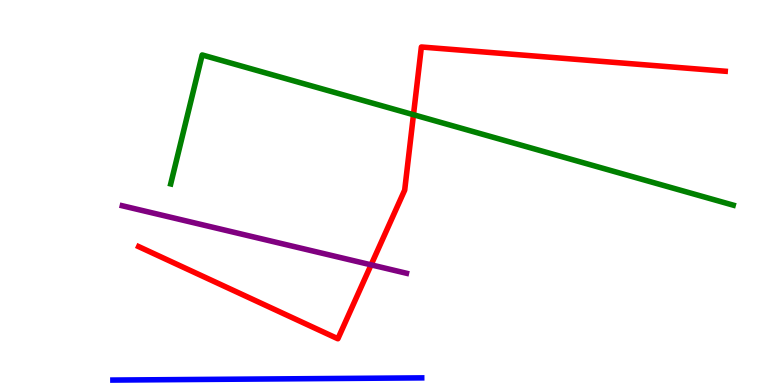[{'lines': ['blue', 'red'], 'intersections': []}, {'lines': ['green', 'red'], 'intersections': [{'x': 5.34, 'y': 7.02}]}, {'lines': ['purple', 'red'], 'intersections': [{'x': 4.79, 'y': 3.12}]}, {'lines': ['blue', 'green'], 'intersections': []}, {'lines': ['blue', 'purple'], 'intersections': []}, {'lines': ['green', 'purple'], 'intersections': []}]